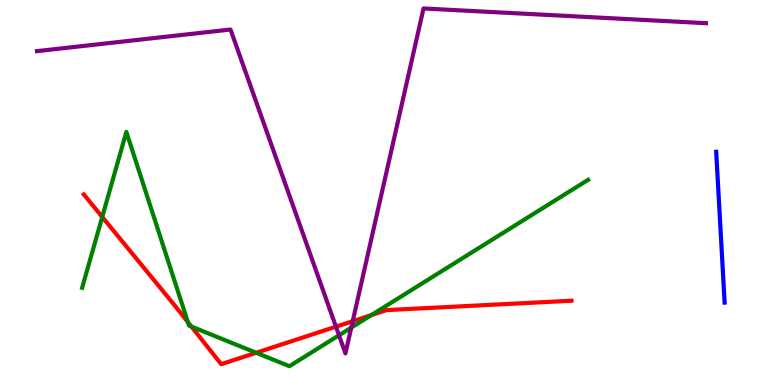[{'lines': ['blue', 'red'], 'intersections': []}, {'lines': ['green', 'red'], 'intersections': [{'x': 1.32, 'y': 4.37}, {'x': 2.42, 'y': 1.63}, {'x': 2.47, 'y': 1.52}, {'x': 3.31, 'y': 0.837}, {'x': 4.79, 'y': 1.82}]}, {'lines': ['purple', 'red'], 'intersections': [{'x': 4.33, 'y': 1.51}, {'x': 4.55, 'y': 1.66}]}, {'lines': ['blue', 'green'], 'intersections': []}, {'lines': ['blue', 'purple'], 'intersections': []}, {'lines': ['green', 'purple'], 'intersections': [{'x': 4.37, 'y': 1.29}, {'x': 4.53, 'y': 1.49}]}]